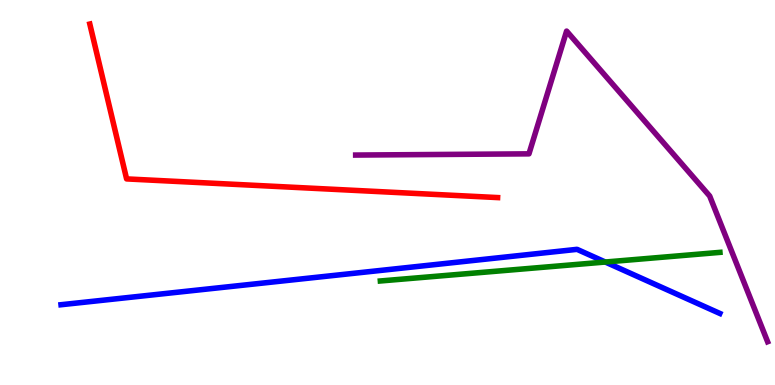[{'lines': ['blue', 'red'], 'intersections': []}, {'lines': ['green', 'red'], 'intersections': []}, {'lines': ['purple', 'red'], 'intersections': []}, {'lines': ['blue', 'green'], 'intersections': [{'x': 7.81, 'y': 3.19}]}, {'lines': ['blue', 'purple'], 'intersections': []}, {'lines': ['green', 'purple'], 'intersections': []}]